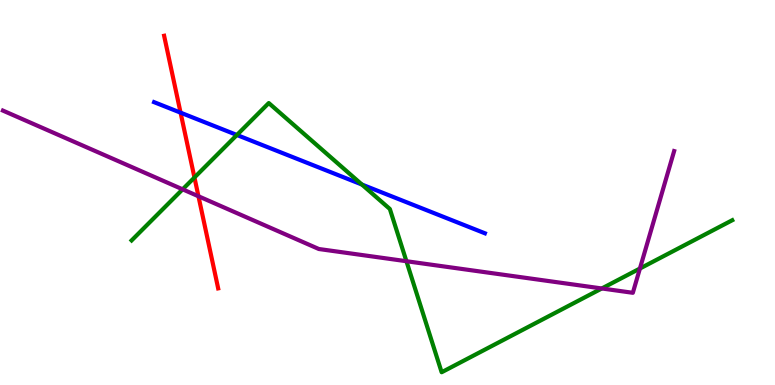[{'lines': ['blue', 'red'], 'intersections': [{'x': 2.33, 'y': 7.07}]}, {'lines': ['green', 'red'], 'intersections': [{'x': 2.51, 'y': 5.39}]}, {'lines': ['purple', 'red'], 'intersections': [{'x': 2.56, 'y': 4.9}]}, {'lines': ['blue', 'green'], 'intersections': [{'x': 3.06, 'y': 6.49}, {'x': 4.67, 'y': 5.21}]}, {'lines': ['blue', 'purple'], 'intersections': []}, {'lines': ['green', 'purple'], 'intersections': [{'x': 2.36, 'y': 5.08}, {'x': 5.24, 'y': 3.22}, {'x': 7.77, 'y': 2.51}, {'x': 8.26, 'y': 3.03}]}]